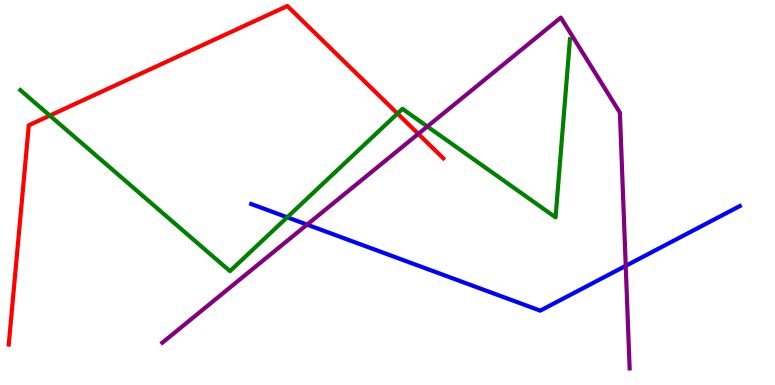[{'lines': ['blue', 'red'], 'intersections': []}, {'lines': ['green', 'red'], 'intersections': [{'x': 0.643, 'y': 7.0}, {'x': 5.13, 'y': 7.05}]}, {'lines': ['purple', 'red'], 'intersections': [{'x': 5.4, 'y': 6.52}]}, {'lines': ['blue', 'green'], 'intersections': [{'x': 3.71, 'y': 4.36}]}, {'lines': ['blue', 'purple'], 'intersections': [{'x': 3.96, 'y': 4.17}, {'x': 8.07, 'y': 3.09}]}, {'lines': ['green', 'purple'], 'intersections': [{'x': 5.51, 'y': 6.71}]}]